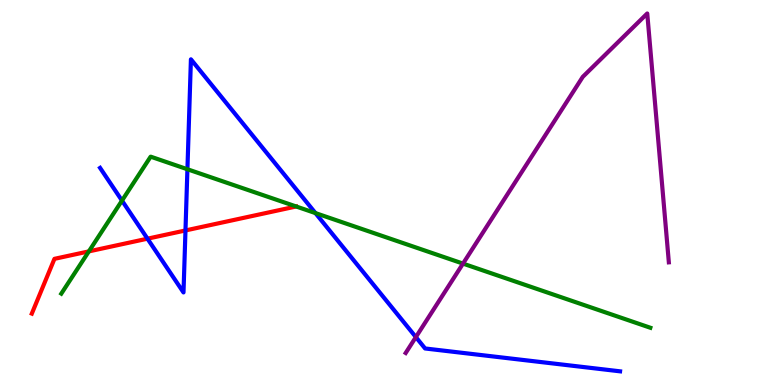[{'lines': ['blue', 'red'], 'intersections': [{'x': 1.9, 'y': 3.8}, {'x': 2.39, 'y': 4.01}]}, {'lines': ['green', 'red'], 'intersections': [{'x': 1.15, 'y': 3.47}]}, {'lines': ['purple', 'red'], 'intersections': []}, {'lines': ['blue', 'green'], 'intersections': [{'x': 1.57, 'y': 4.79}, {'x': 2.42, 'y': 5.6}, {'x': 4.07, 'y': 4.47}]}, {'lines': ['blue', 'purple'], 'intersections': [{'x': 5.37, 'y': 1.24}]}, {'lines': ['green', 'purple'], 'intersections': [{'x': 5.97, 'y': 3.15}]}]